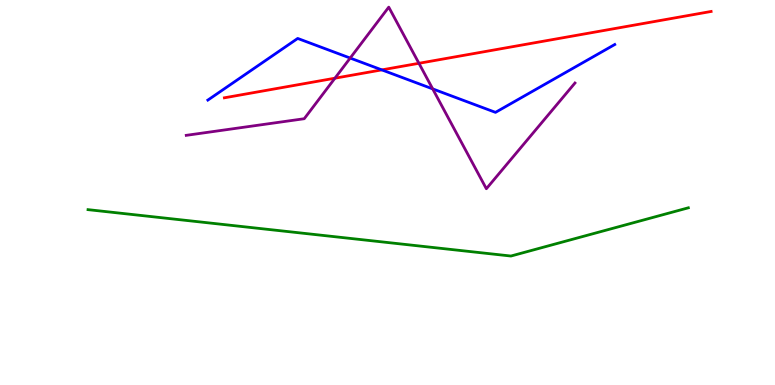[{'lines': ['blue', 'red'], 'intersections': [{'x': 4.93, 'y': 8.18}]}, {'lines': ['green', 'red'], 'intersections': []}, {'lines': ['purple', 'red'], 'intersections': [{'x': 4.32, 'y': 7.97}, {'x': 5.41, 'y': 8.36}]}, {'lines': ['blue', 'green'], 'intersections': []}, {'lines': ['blue', 'purple'], 'intersections': [{'x': 4.52, 'y': 8.49}, {'x': 5.58, 'y': 7.69}]}, {'lines': ['green', 'purple'], 'intersections': []}]